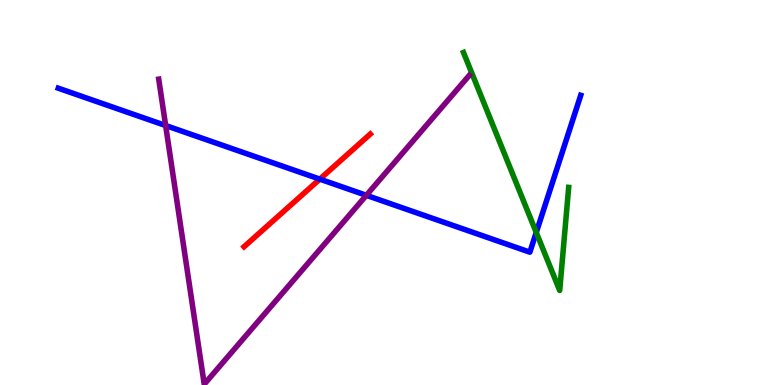[{'lines': ['blue', 'red'], 'intersections': [{'x': 4.13, 'y': 5.35}]}, {'lines': ['green', 'red'], 'intersections': []}, {'lines': ['purple', 'red'], 'intersections': []}, {'lines': ['blue', 'green'], 'intersections': [{'x': 6.92, 'y': 3.96}]}, {'lines': ['blue', 'purple'], 'intersections': [{'x': 2.14, 'y': 6.74}, {'x': 4.73, 'y': 4.93}]}, {'lines': ['green', 'purple'], 'intersections': []}]